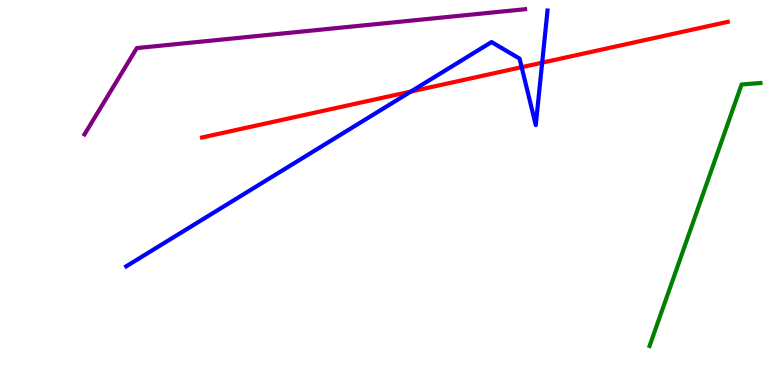[{'lines': ['blue', 'red'], 'intersections': [{'x': 5.3, 'y': 7.62}, {'x': 6.73, 'y': 8.25}, {'x': 7.0, 'y': 8.37}]}, {'lines': ['green', 'red'], 'intersections': []}, {'lines': ['purple', 'red'], 'intersections': []}, {'lines': ['blue', 'green'], 'intersections': []}, {'lines': ['blue', 'purple'], 'intersections': []}, {'lines': ['green', 'purple'], 'intersections': []}]